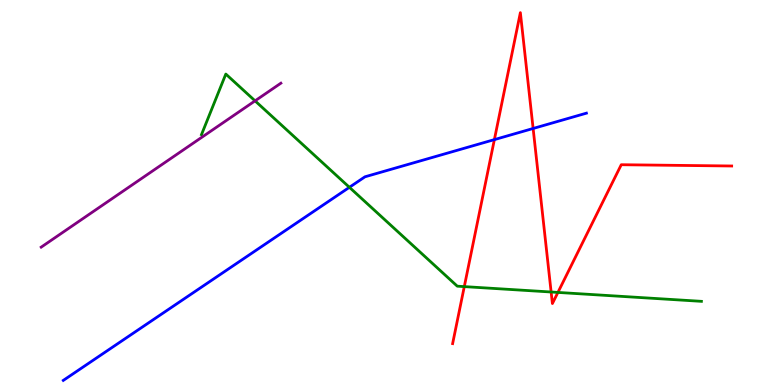[{'lines': ['blue', 'red'], 'intersections': [{'x': 6.38, 'y': 6.37}, {'x': 6.88, 'y': 6.66}]}, {'lines': ['green', 'red'], 'intersections': [{'x': 5.99, 'y': 2.56}, {'x': 7.11, 'y': 2.42}, {'x': 7.2, 'y': 2.4}]}, {'lines': ['purple', 'red'], 'intersections': []}, {'lines': ['blue', 'green'], 'intersections': [{'x': 4.51, 'y': 5.13}]}, {'lines': ['blue', 'purple'], 'intersections': []}, {'lines': ['green', 'purple'], 'intersections': [{'x': 3.29, 'y': 7.38}]}]